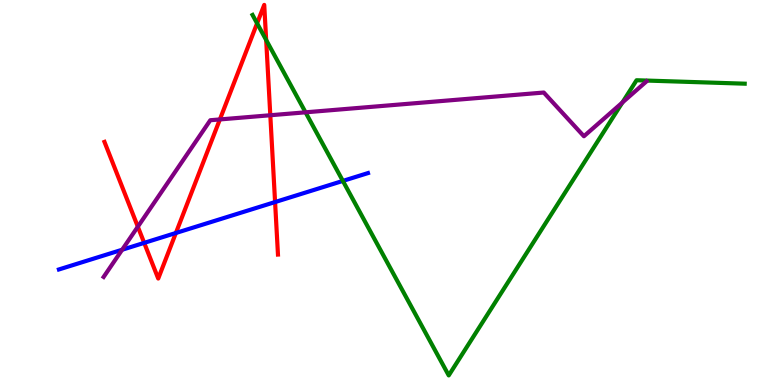[{'lines': ['blue', 'red'], 'intersections': [{'x': 1.86, 'y': 3.69}, {'x': 2.27, 'y': 3.95}, {'x': 3.55, 'y': 4.75}]}, {'lines': ['green', 'red'], 'intersections': [{'x': 3.32, 'y': 9.39}, {'x': 3.43, 'y': 8.96}]}, {'lines': ['purple', 'red'], 'intersections': [{'x': 1.78, 'y': 4.11}, {'x': 2.84, 'y': 6.9}, {'x': 3.49, 'y': 7.01}]}, {'lines': ['blue', 'green'], 'intersections': [{'x': 4.42, 'y': 5.3}]}, {'lines': ['blue', 'purple'], 'intersections': [{'x': 1.58, 'y': 3.51}]}, {'lines': ['green', 'purple'], 'intersections': [{'x': 3.94, 'y': 7.08}, {'x': 8.03, 'y': 7.34}]}]